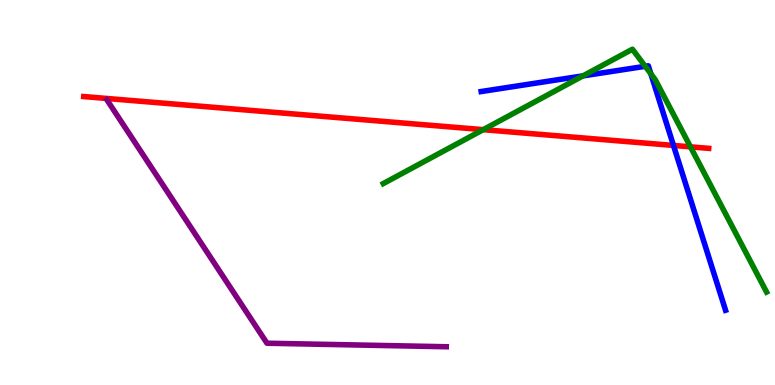[{'lines': ['blue', 'red'], 'intersections': [{'x': 8.69, 'y': 6.22}]}, {'lines': ['green', 'red'], 'intersections': [{'x': 6.24, 'y': 6.63}, {'x': 8.91, 'y': 6.19}]}, {'lines': ['purple', 'red'], 'intersections': []}, {'lines': ['blue', 'green'], 'intersections': [{'x': 7.52, 'y': 8.03}, {'x': 8.33, 'y': 8.28}, {'x': 8.4, 'y': 8.08}]}, {'lines': ['blue', 'purple'], 'intersections': []}, {'lines': ['green', 'purple'], 'intersections': []}]